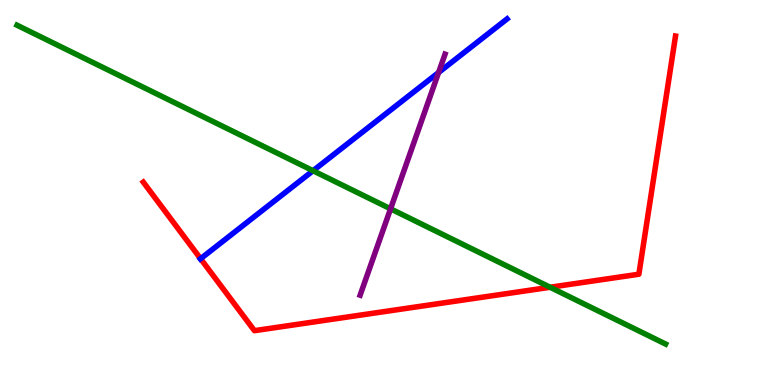[{'lines': ['blue', 'red'], 'intersections': [{'x': 2.59, 'y': 3.28}]}, {'lines': ['green', 'red'], 'intersections': [{'x': 7.1, 'y': 2.54}]}, {'lines': ['purple', 'red'], 'intersections': []}, {'lines': ['blue', 'green'], 'intersections': [{'x': 4.04, 'y': 5.57}]}, {'lines': ['blue', 'purple'], 'intersections': [{'x': 5.66, 'y': 8.12}]}, {'lines': ['green', 'purple'], 'intersections': [{'x': 5.04, 'y': 4.58}]}]